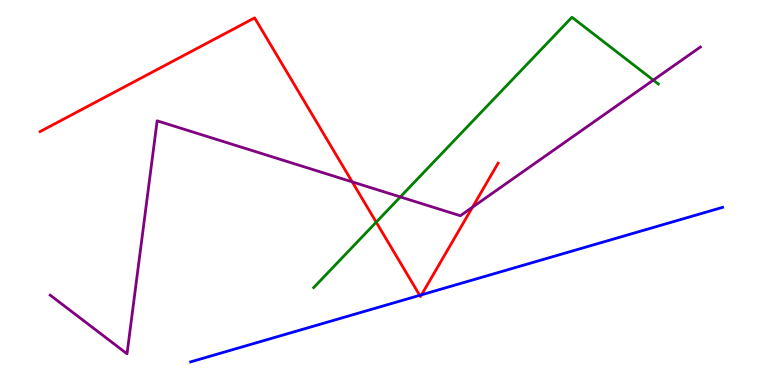[{'lines': ['blue', 'red'], 'intersections': [{'x': 5.42, 'y': 2.33}, {'x': 5.44, 'y': 2.34}]}, {'lines': ['green', 'red'], 'intersections': [{'x': 4.85, 'y': 4.23}]}, {'lines': ['purple', 'red'], 'intersections': [{'x': 4.54, 'y': 5.28}, {'x': 6.1, 'y': 4.62}]}, {'lines': ['blue', 'green'], 'intersections': []}, {'lines': ['blue', 'purple'], 'intersections': []}, {'lines': ['green', 'purple'], 'intersections': [{'x': 5.17, 'y': 4.88}, {'x': 8.43, 'y': 7.92}]}]